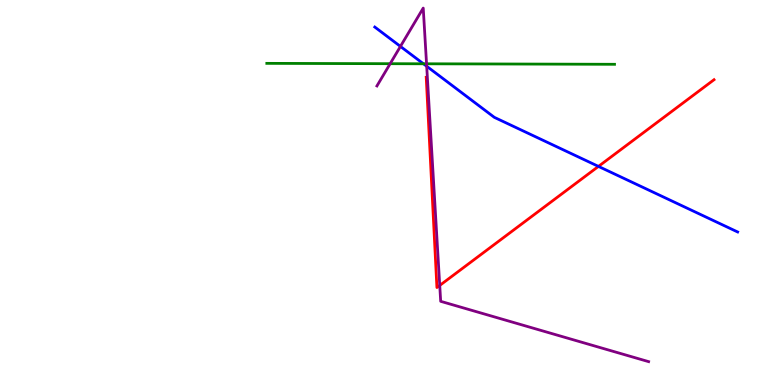[{'lines': ['blue', 'red'], 'intersections': [{'x': 7.72, 'y': 5.68}]}, {'lines': ['green', 'red'], 'intersections': []}, {'lines': ['purple', 'red'], 'intersections': [{'x': 5.67, 'y': 2.59}]}, {'lines': ['blue', 'green'], 'intersections': [{'x': 5.46, 'y': 8.34}]}, {'lines': ['blue', 'purple'], 'intersections': [{'x': 5.17, 'y': 8.79}, {'x': 5.51, 'y': 8.28}]}, {'lines': ['green', 'purple'], 'intersections': [{'x': 5.03, 'y': 8.35}, {'x': 5.5, 'y': 8.34}]}]